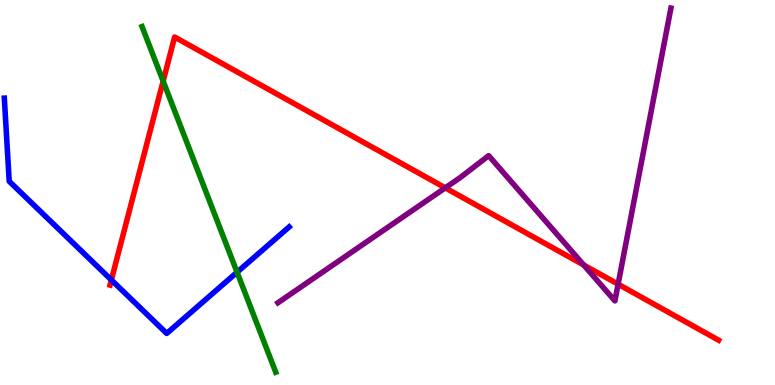[{'lines': ['blue', 'red'], 'intersections': [{'x': 1.44, 'y': 2.73}]}, {'lines': ['green', 'red'], 'intersections': [{'x': 2.11, 'y': 7.89}]}, {'lines': ['purple', 'red'], 'intersections': [{'x': 5.75, 'y': 5.12}, {'x': 7.53, 'y': 3.12}, {'x': 7.98, 'y': 2.62}]}, {'lines': ['blue', 'green'], 'intersections': [{'x': 3.06, 'y': 2.93}]}, {'lines': ['blue', 'purple'], 'intersections': []}, {'lines': ['green', 'purple'], 'intersections': []}]